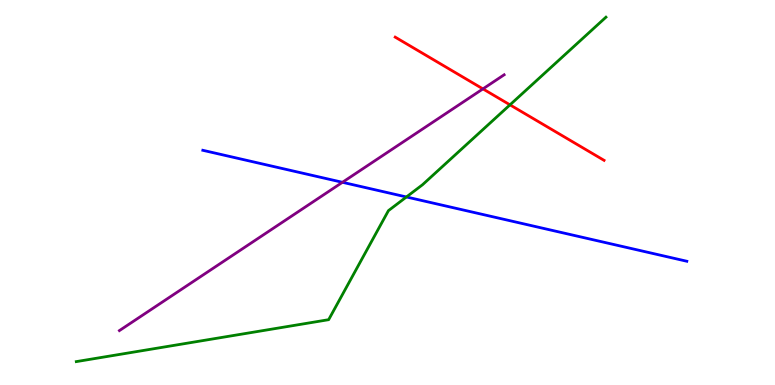[{'lines': ['blue', 'red'], 'intersections': []}, {'lines': ['green', 'red'], 'intersections': [{'x': 6.58, 'y': 7.28}]}, {'lines': ['purple', 'red'], 'intersections': [{'x': 6.23, 'y': 7.69}]}, {'lines': ['blue', 'green'], 'intersections': [{'x': 5.24, 'y': 4.88}]}, {'lines': ['blue', 'purple'], 'intersections': [{'x': 4.42, 'y': 5.26}]}, {'lines': ['green', 'purple'], 'intersections': []}]